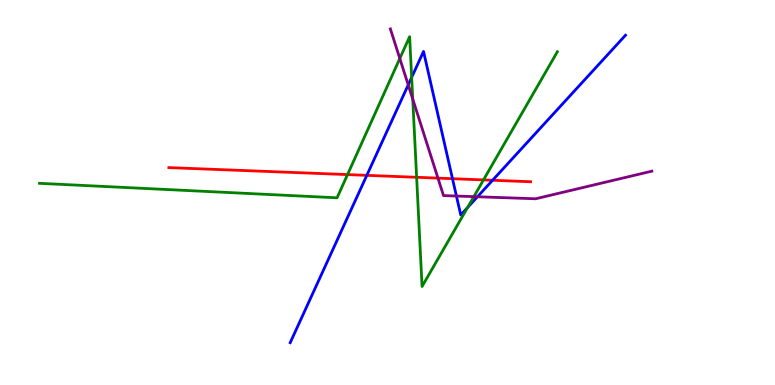[{'lines': ['blue', 'red'], 'intersections': [{'x': 4.73, 'y': 5.45}, {'x': 5.84, 'y': 5.36}, {'x': 6.36, 'y': 5.32}]}, {'lines': ['green', 'red'], 'intersections': [{'x': 4.48, 'y': 5.47}, {'x': 5.38, 'y': 5.4}, {'x': 6.24, 'y': 5.33}]}, {'lines': ['purple', 'red'], 'intersections': [{'x': 5.65, 'y': 5.37}]}, {'lines': ['blue', 'green'], 'intersections': [{'x': 5.31, 'y': 7.99}, {'x': 6.03, 'y': 4.61}]}, {'lines': ['blue', 'purple'], 'intersections': [{'x': 5.27, 'y': 7.79}, {'x': 5.89, 'y': 4.91}, {'x': 6.16, 'y': 4.89}]}, {'lines': ['green', 'purple'], 'intersections': [{'x': 5.16, 'y': 8.48}, {'x': 5.33, 'y': 7.43}, {'x': 6.11, 'y': 4.89}]}]